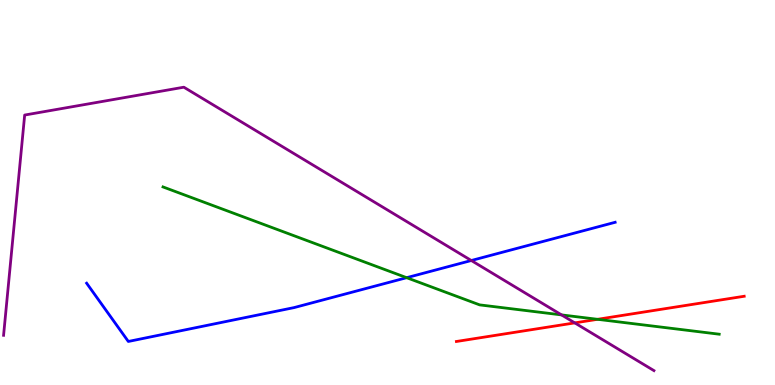[{'lines': ['blue', 'red'], 'intersections': []}, {'lines': ['green', 'red'], 'intersections': [{'x': 7.71, 'y': 1.71}]}, {'lines': ['purple', 'red'], 'intersections': [{'x': 7.42, 'y': 1.61}]}, {'lines': ['blue', 'green'], 'intersections': [{'x': 5.25, 'y': 2.79}]}, {'lines': ['blue', 'purple'], 'intersections': [{'x': 6.08, 'y': 3.23}]}, {'lines': ['green', 'purple'], 'intersections': [{'x': 7.25, 'y': 1.82}]}]